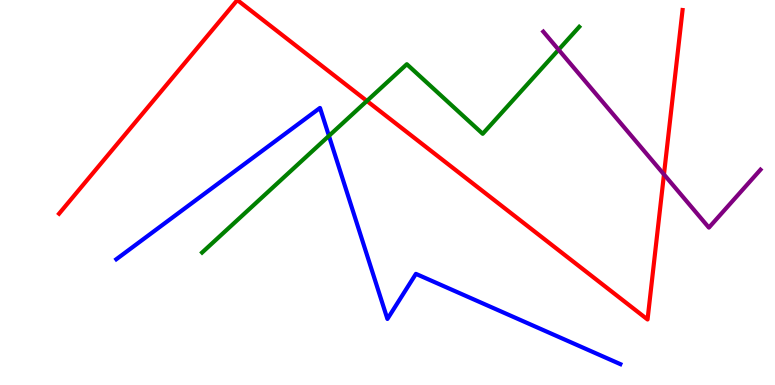[{'lines': ['blue', 'red'], 'intersections': []}, {'lines': ['green', 'red'], 'intersections': [{'x': 4.73, 'y': 7.38}]}, {'lines': ['purple', 'red'], 'intersections': [{'x': 8.57, 'y': 5.47}]}, {'lines': ['blue', 'green'], 'intersections': [{'x': 4.24, 'y': 6.47}]}, {'lines': ['blue', 'purple'], 'intersections': []}, {'lines': ['green', 'purple'], 'intersections': [{'x': 7.21, 'y': 8.71}]}]